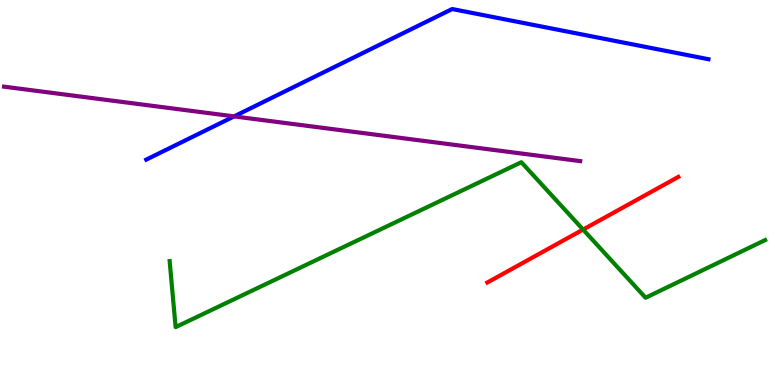[{'lines': ['blue', 'red'], 'intersections': []}, {'lines': ['green', 'red'], 'intersections': [{'x': 7.52, 'y': 4.04}]}, {'lines': ['purple', 'red'], 'intersections': []}, {'lines': ['blue', 'green'], 'intersections': []}, {'lines': ['blue', 'purple'], 'intersections': [{'x': 3.02, 'y': 6.98}]}, {'lines': ['green', 'purple'], 'intersections': []}]